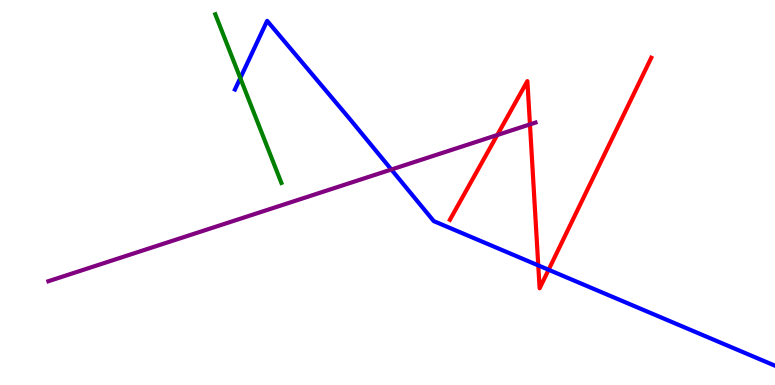[{'lines': ['blue', 'red'], 'intersections': [{'x': 6.95, 'y': 3.11}, {'x': 7.08, 'y': 2.99}]}, {'lines': ['green', 'red'], 'intersections': []}, {'lines': ['purple', 'red'], 'intersections': [{'x': 6.42, 'y': 6.49}, {'x': 6.84, 'y': 6.77}]}, {'lines': ['blue', 'green'], 'intersections': [{'x': 3.1, 'y': 7.97}]}, {'lines': ['blue', 'purple'], 'intersections': [{'x': 5.05, 'y': 5.6}]}, {'lines': ['green', 'purple'], 'intersections': []}]